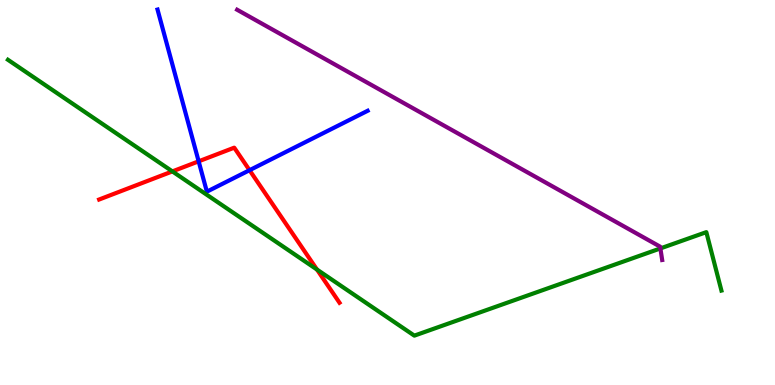[{'lines': ['blue', 'red'], 'intersections': [{'x': 2.56, 'y': 5.81}, {'x': 3.22, 'y': 5.58}]}, {'lines': ['green', 'red'], 'intersections': [{'x': 2.22, 'y': 5.55}, {'x': 4.09, 'y': 3.0}]}, {'lines': ['purple', 'red'], 'intersections': []}, {'lines': ['blue', 'green'], 'intersections': []}, {'lines': ['blue', 'purple'], 'intersections': []}, {'lines': ['green', 'purple'], 'intersections': [{'x': 8.52, 'y': 3.55}]}]